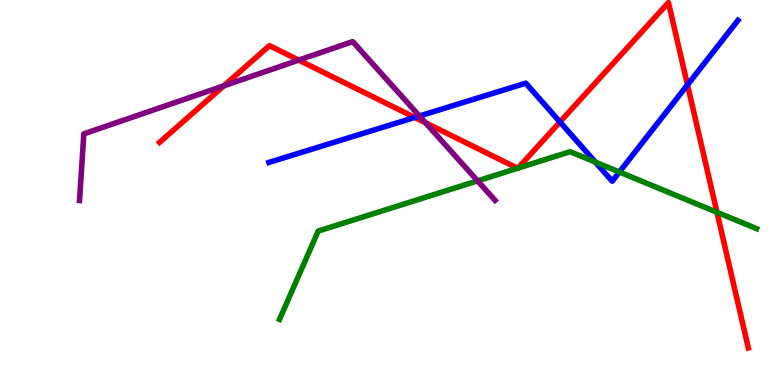[{'lines': ['blue', 'red'], 'intersections': [{'x': 5.35, 'y': 6.95}, {'x': 7.23, 'y': 6.83}, {'x': 8.87, 'y': 7.8}]}, {'lines': ['green', 'red'], 'intersections': [{'x': 6.68, 'y': 5.63}, {'x': 6.68, 'y': 5.63}, {'x': 9.25, 'y': 4.49}]}, {'lines': ['purple', 'red'], 'intersections': [{'x': 2.89, 'y': 7.77}, {'x': 3.85, 'y': 8.44}, {'x': 5.49, 'y': 6.81}]}, {'lines': ['blue', 'green'], 'intersections': [{'x': 7.68, 'y': 5.79}, {'x': 7.99, 'y': 5.53}]}, {'lines': ['blue', 'purple'], 'intersections': [{'x': 5.41, 'y': 6.99}]}, {'lines': ['green', 'purple'], 'intersections': [{'x': 6.16, 'y': 5.3}]}]